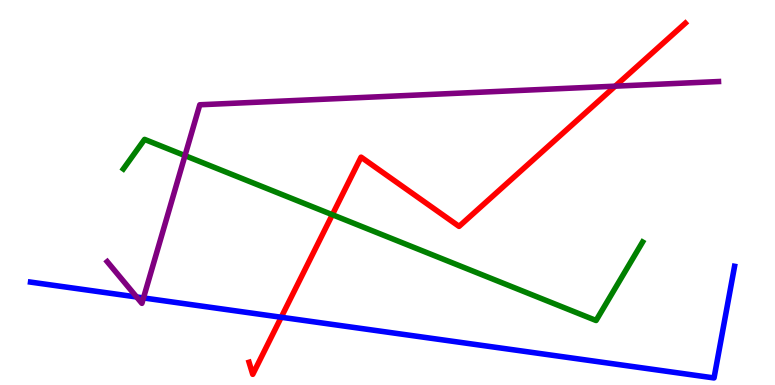[{'lines': ['blue', 'red'], 'intersections': [{'x': 3.63, 'y': 1.76}]}, {'lines': ['green', 'red'], 'intersections': [{'x': 4.29, 'y': 4.42}]}, {'lines': ['purple', 'red'], 'intersections': [{'x': 7.94, 'y': 7.76}]}, {'lines': ['blue', 'green'], 'intersections': []}, {'lines': ['blue', 'purple'], 'intersections': [{'x': 1.76, 'y': 2.29}, {'x': 1.85, 'y': 2.26}]}, {'lines': ['green', 'purple'], 'intersections': [{'x': 2.39, 'y': 5.96}]}]